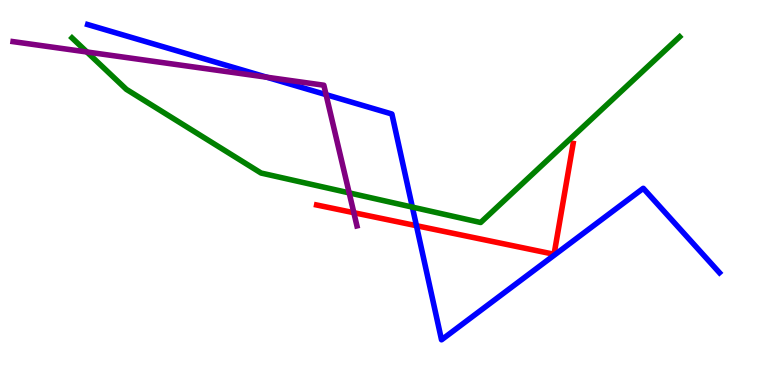[{'lines': ['blue', 'red'], 'intersections': [{'x': 5.37, 'y': 4.14}]}, {'lines': ['green', 'red'], 'intersections': []}, {'lines': ['purple', 'red'], 'intersections': [{'x': 4.57, 'y': 4.48}]}, {'lines': ['blue', 'green'], 'intersections': [{'x': 5.32, 'y': 4.62}]}, {'lines': ['blue', 'purple'], 'intersections': [{'x': 3.44, 'y': 7.99}, {'x': 4.21, 'y': 7.54}]}, {'lines': ['green', 'purple'], 'intersections': [{'x': 1.12, 'y': 8.65}, {'x': 4.51, 'y': 4.99}]}]